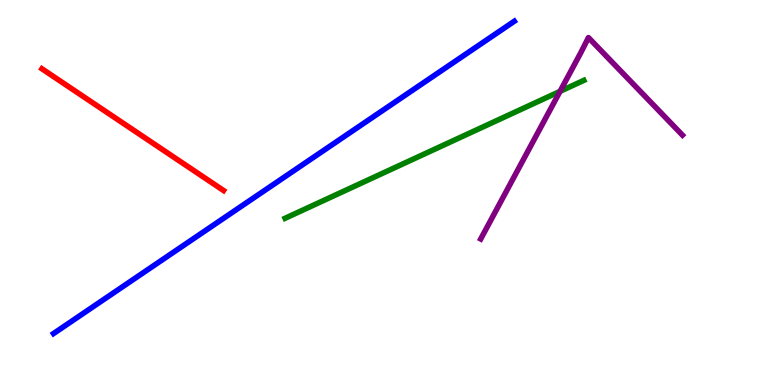[{'lines': ['blue', 'red'], 'intersections': []}, {'lines': ['green', 'red'], 'intersections': []}, {'lines': ['purple', 'red'], 'intersections': []}, {'lines': ['blue', 'green'], 'intersections': []}, {'lines': ['blue', 'purple'], 'intersections': []}, {'lines': ['green', 'purple'], 'intersections': [{'x': 7.23, 'y': 7.63}]}]